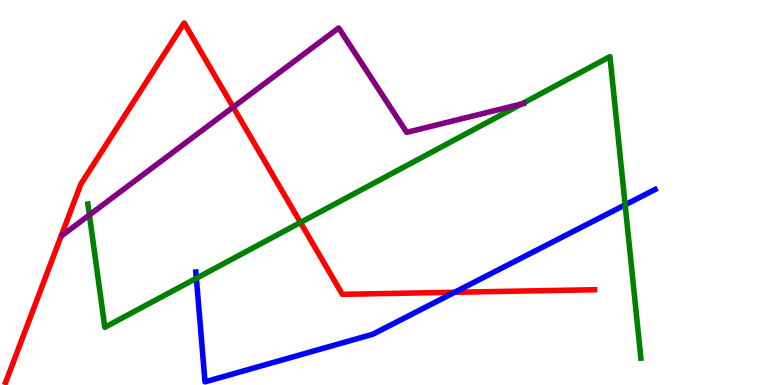[{'lines': ['blue', 'red'], 'intersections': [{'x': 5.87, 'y': 2.41}]}, {'lines': ['green', 'red'], 'intersections': [{'x': 3.88, 'y': 4.22}]}, {'lines': ['purple', 'red'], 'intersections': [{'x': 3.01, 'y': 7.22}]}, {'lines': ['blue', 'green'], 'intersections': [{'x': 2.53, 'y': 2.77}, {'x': 8.07, 'y': 4.68}]}, {'lines': ['blue', 'purple'], 'intersections': []}, {'lines': ['green', 'purple'], 'intersections': [{'x': 1.15, 'y': 4.42}, {'x': 6.73, 'y': 7.3}]}]